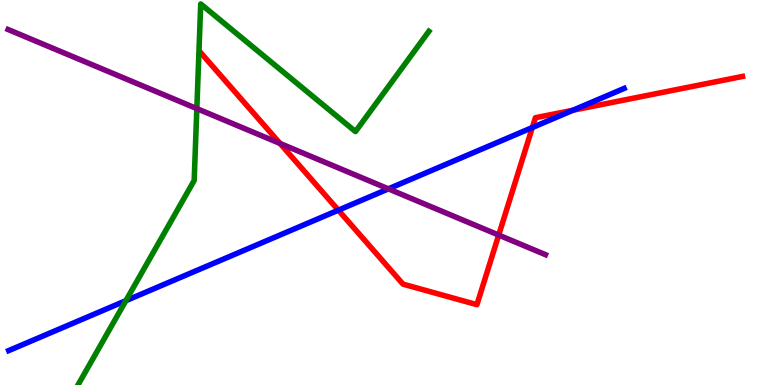[{'lines': ['blue', 'red'], 'intersections': [{'x': 4.37, 'y': 4.54}, {'x': 6.87, 'y': 6.69}, {'x': 7.39, 'y': 7.14}]}, {'lines': ['green', 'red'], 'intersections': []}, {'lines': ['purple', 'red'], 'intersections': [{'x': 3.61, 'y': 6.27}, {'x': 6.43, 'y': 3.89}]}, {'lines': ['blue', 'green'], 'intersections': [{'x': 1.62, 'y': 2.19}]}, {'lines': ['blue', 'purple'], 'intersections': [{'x': 5.01, 'y': 5.09}]}, {'lines': ['green', 'purple'], 'intersections': [{'x': 2.54, 'y': 7.18}]}]